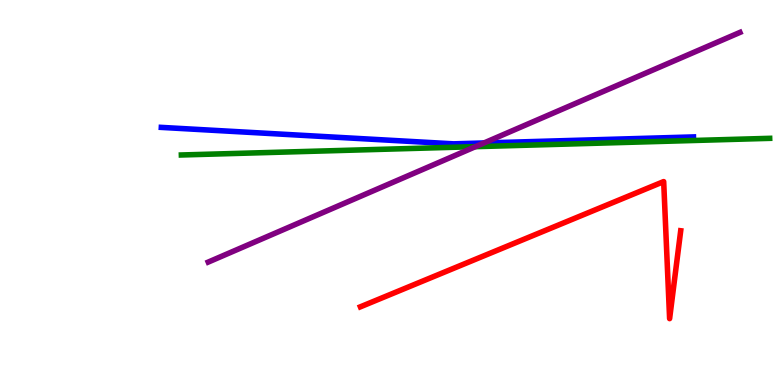[{'lines': ['blue', 'red'], 'intersections': []}, {'lines': ['green', 'red'], 'intersections': []}, {'lines': ['purple', 'red'], 'intersections': []}, {'lines': ['blue', 'green'], 'intersections': []}, {'lines': ['blue', 'purple'], 'intersections': [{'x': 6.25, 'y': 6.29}]}, {'lines': ['green', 'purple'], 'intersections': [{'x': 6.13, 'y': 6.19}]}]